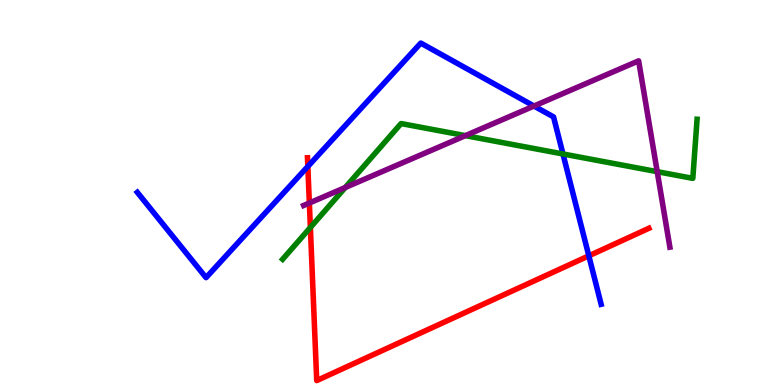[{'lines': ['blue', 'red'], 'intersections': [{'x': 3.97, 'y': 5.68}, {'x': 7.6, 'y': 3.36}]}, {'lines': ['green', 'red'], 'intersections': [{'x': 4.0, 'y': 4.09}]}, {'lines': ['purple', 'red'], 'intersections': [{'x': 3.99, 'y': 4.73}]}, {'lines': ['blue', 'green'], 'intersections': [{'x': 7.26, 'y': 6.0}]}, {'lines': ['blue', 'purple'], 'intersections': [{'x': 6.89, 'y': 7.25}]}, {'lines': ['green', 'purple'], 'intersections': [{'x': 4.45, 'y': 5.13}, {'x': 6.01, 'y': 6.48}, {'x': 8.48, 'y': 5.54}]}]